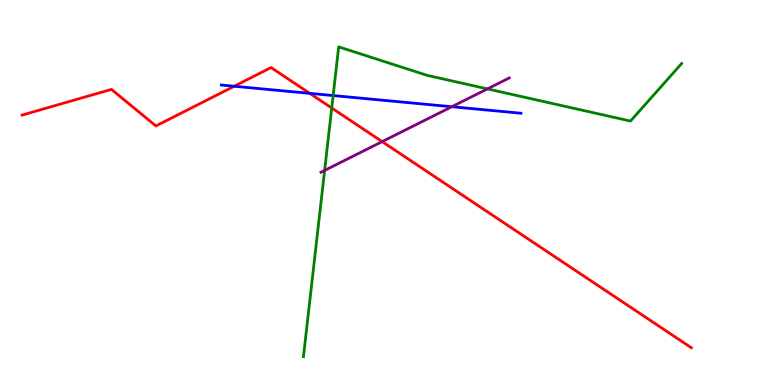[{'lines': ['blue', 'red'], 'intersections': [{'x': 3.02, 'y': 7.76}, {'x': 4.0, 'y': 7.58}]}, {'lines': ['green', 'red'], 'intersections': [{'x': 4.28, 'y': 7.19}]}, {'lines': ['purple', 'red'], 'intersections': [{'x': 4.93, 'y': 6.32}]}, {'lines': ['blue', 'green'], 'intersections': [{'x': 4.3, 'y': 7.52}]}, {'lines': ['blue', 'purple'], 'intersections': [{'x': 5.83, 'y': 7.23}]}, {'lines': ['green', 'purple'], 'intersections': [{'x': 4.19, 'y': 5.57}, {'x': 6.29, 'y': 7.69}]}]